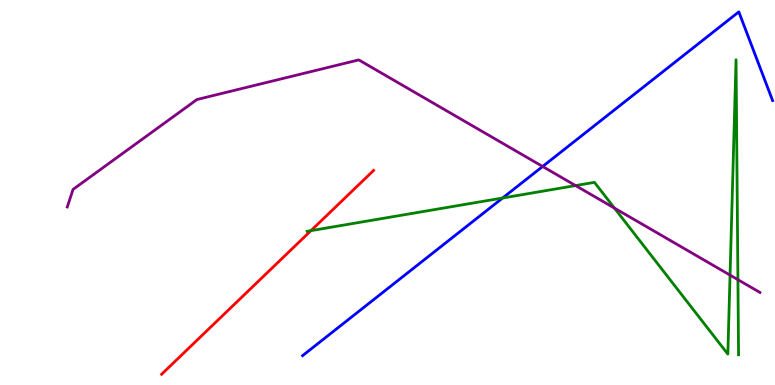[{'lines': ['blue', 'red'], 'intersections': []}, {'lines': ['green', 'red'], 'intersections': [{'x': 4.01, 'y': 4.01}]}, {'lines': ['purple', 'red'], 'intersections': []}, {'lines': ['blue', 'green'], 'intersections': [{'x': 6.49, 'y': 4.86}]}, {'lines': ['blue', 'purple'], 'intersections': [{'x': 7.0, 'y': 5.68}]}, {'lines': ['green', 'purple'], 'intersections': [{'x': 7.43, 'y': 5.18}, {'x': 7.93, 'y': 4.59}, {'x': 9.42, 'y': 2.85}, {'x': 9.52, 'y': 2.74}]}]